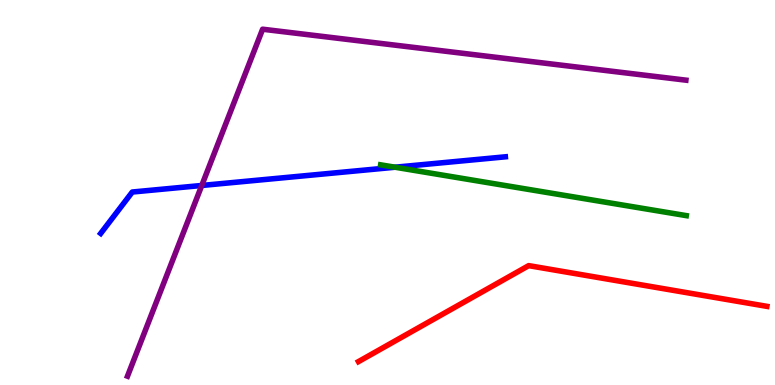[{'lines': ['blue', 'red'], 'intersections': []}, {'lines': ['green', 'red'], 'intersections': []}, {'lines': ['purple', 'red'], 'intersections': []}, {'lines': ['blue', 'green'], 'intersections': [{'x': 5.1, 'y': 5.66}]}, {'lines': ['blue', 'purple'], 'intersections': [{'x': 2.6, 'y': 5.18}]}, {'lines': ['green', 'purple'], 'intersections': []}]